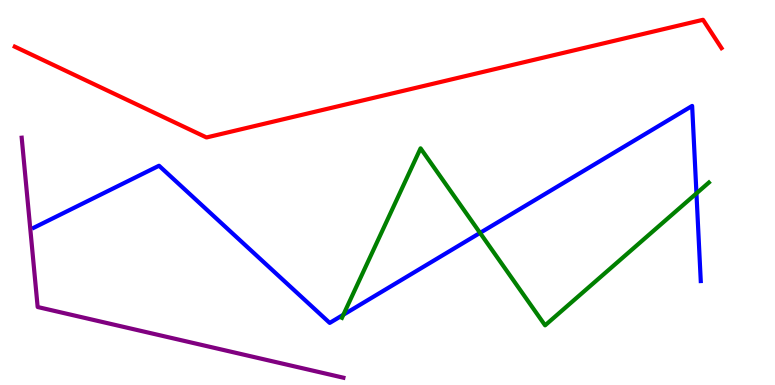[{'lines': ['blue', 'red'], 'intersections': []}, {'lines': ['green', 'red'], 'intersections': []}, {'lines': ['purple', 'red'], 'intersections': []}, {'lines': ['blue', 'green'], 'intersections': [{'x': 4.43, 'y': 1.82}, {'x': 6.19, 'y': 3.95}, {'x': 8.99, 'y': 4.98}]}, {'lines': ['blue', 'purple'], 'intersections': []}, {'lines': ['green', 'purple'], 'intersections': []}]